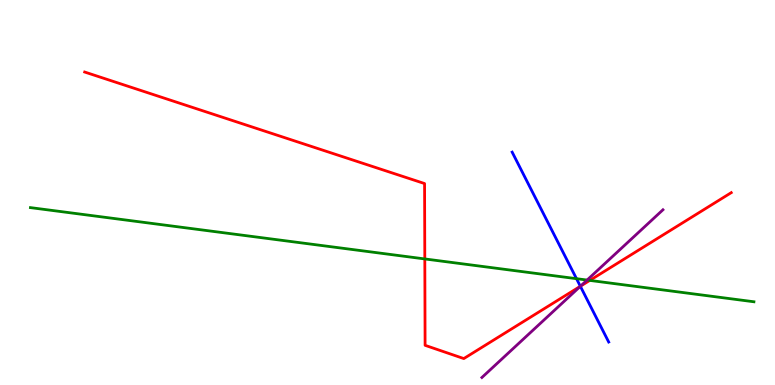[{'lines': ['blue', 'red'], 'intersections': [{'x': 7.49, 'y': 2.56}]}, {'lines': ['green', 'red'], 'intersections': [{'x': 5.48, 'y': 3.27}, {'x': 7.61, 'y': 2.72}]}, {'lines': ['purple', 'red'], 'intersections': [{'x': 7.49, 'y': 2.57}]}, {'lines': ['blue', 'green'], 'intersections': [{'x': 7.44, 'y': 2.76}]}, {'lines': ['blue', 'purple'], 'intersections': [{'x': 7.49, 'y': 2.56}]}, {'lines': ['green', 'purple'], 'intersections': [{'x': 7.58, 'y': 2.73}]}]